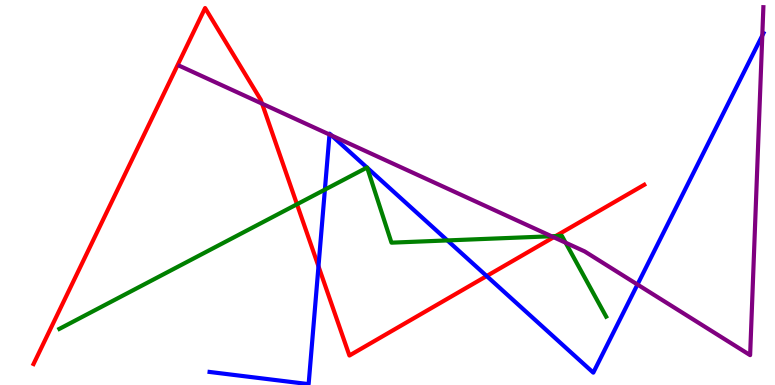[{'lines': ['blue', 'red'], 'intersections': [{'x': 4.11, 'y': 3.08}, {'x': 6.28, 'y': 2.83}]}, {'lines': ['green', 'red'], 'intersections': [{'x': 3.83, 'y': 4.69}, {'x': 7.17, 'y': 3.87}]}, {'lines': ['purple', 'red'], 'intersections': [{'x': 3.38, 'y': 7.31}, {'x': 7.14, 'y': 3.84}]}, {'lines': ['blue', 'green'], 'intersections': [{'x': 4.19, 'y': 5.07}, {'x': 4.74, 'y': 5.65}, {'x': 4.74, 'y': 5.64}, {'x': 5.77, 'y': 3.76}]}, {'lines': ['blue', 'purple'], 'intersections': [{'x': 4.25, 'y': 6.51}, {'x': 4.28, 'y': 6.48}, {'x': 8.23, 'y': 2.61}, {'x': 9.84, 'y': 9.08}]}, {'lines': ['green', 'purple'], 'intersections': [{'x': 7.12, 'y': 3.86}, {'x': 7.3, 'y': 3.7}]}]